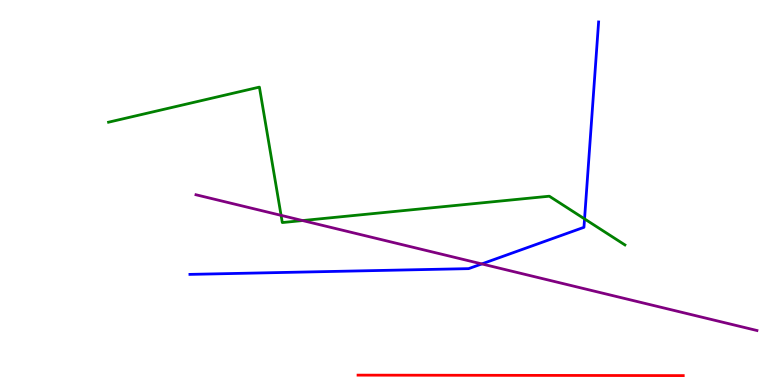[{'lines': ['blue', 'red'], 'intersections': []}, {'lines': ['green', 'red'], 'intersections': []}, {'lines': ['purple', 'red'], 'intersections': []}, {'lines': ['blue', 'green'], 'intersections': [{'x': 7.54, 'y': 4.31}]}, {'lines': ['blue', 'purple'], 'intersections': [{'x': 6.22, 'y': 3.14}]}, {'lines': ['green', 'purple'], 'intersections': [{'x': 3.63, 'y': 4.41}, {'x': 3.9, 'y': 4.27}]}]